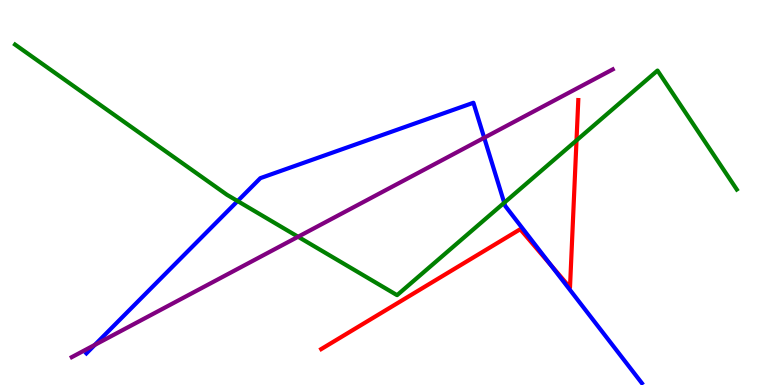[{'lines': ['blue', 'red'], 'intersections': [{'x': 7.11, 'y': 3.12}]}, {'lines': ['green', 'red'], 'intersections': [{'x': 7.44, 'y': 6.35}]}, {'lines': ['purple', 'red'], 'intersections': []}, {'lines': ['blue', 'green'], 'intersections': [{'x': 3.07, 'y': 4.78}, {'x': 6.51, 'y': 4.73}]}, {'lines': ['blue', 'purple'], 'intersections': [{'x': 1.22, 'y': 1.04}, {'x': 6.25, 'y': 6.42}]}, {'lines': ['green', 'purple'], 'intersections': [{'x': 3.85, 'y': 3.85}]}]